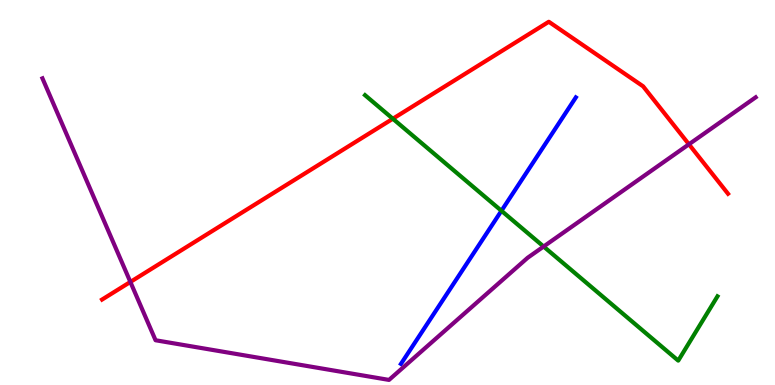[{'lines': ['blue', 'red'], 'intersections': []}, {'lines': ['green', 'red'], 'intersections': [{'x': 5.07, 'y': 6.92}]}, {'lines': ['purple', 'red'], 'intersections': [{'x': 1.68, 'y': 2.68}, {'x': 8.89, 'y': 6.25}]}, {'lines': ['blue', 'green'], 'intersections': [{'x': 6.47, 'y': 4.53}]}, {'lines': ['blue', 'purple'], 'intersections': []}, {'lines': ['green', 'purple'], 'intersections': [{'x': 7.01, 'y': 3.6}]}]